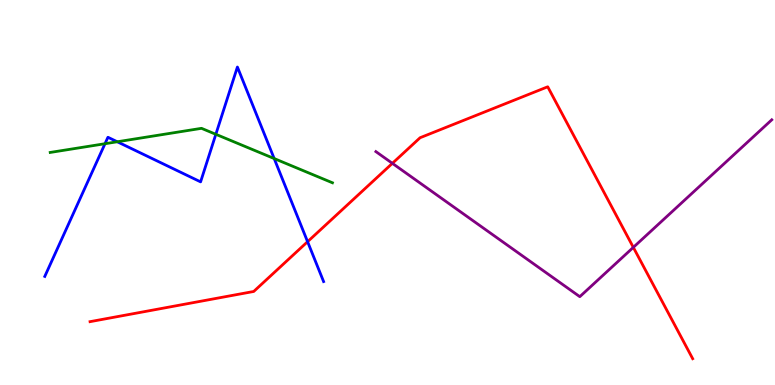[{'lines': ['blue', 'red'], 'intersections': [{'x': 3.97, 'y': 3.72}]}, {'lines': ['green', 'red'], 'intersections': []}, {'lines': ['purple', 'red'], 'intersections': [{'x': 5.06, 'y': 5.76}, {'x': 8.17, 'y': 3.58}]}, {'lines': ['blue', 'green'], 'intersections': [{'x': 1.35, 'y': 6.27}, {'x': 1.51, 'y': 6.32}, {'x': 2.79, 'y': 6.51}, {'x': 3.54, 'y': 5.88}]}, {'lines': ['blue', 'purple'], 'intersections': []}, {'lines': ['green', 'purple'], 'intersections': []}]